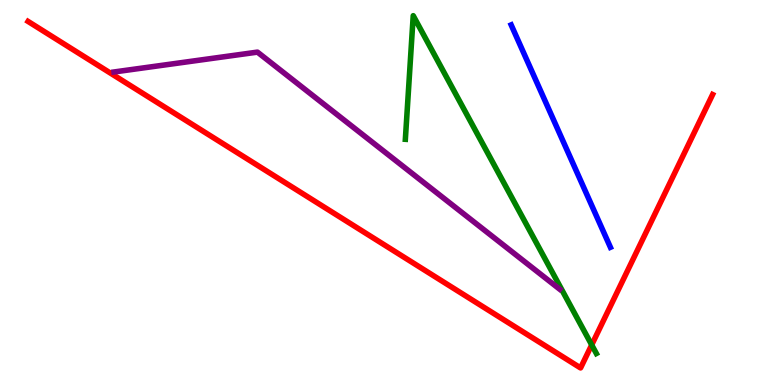[{'lines': ['blue', 'red'], 'intersections': []}, {'lines': ['green', 'red'], 'intersections': [{'x': 7.63, 'y': 1.04}]}, {'lines': ['purple', 'red'], 'intersections': []}, {'lines': ['blue', 'green'], 'intersections': []}, {'lines': ['blue', 'purple'], 'intersections': []}, {'lines': ['green', 'purple'], 'intersections': []}]